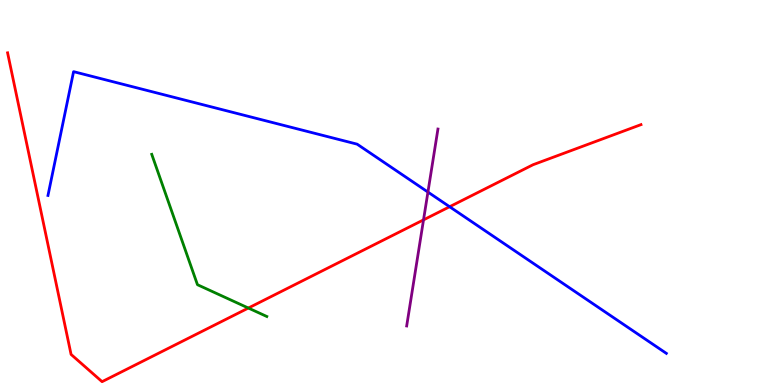[{'lines': ['blue', 'red'], 'intersections': [{'x': 5.8, 'y': 4.63}]}, {'lines': ['green', 'red'], 'intersections': [{'x': 3.2, 'y': 2.0}]}, {'lines': ['purple', 'red'], 'intersections': [{'x': 5.46, 'y': 4.29}]}, {'lines': ['blue', 'green'], 'intersections': []}, {'lines': ['blue', 'purple'], 'intersections': [{'x': 5.52, 'y': 5.01}]}, {'lines': ['green', 'purple'], 'intersections': []}]